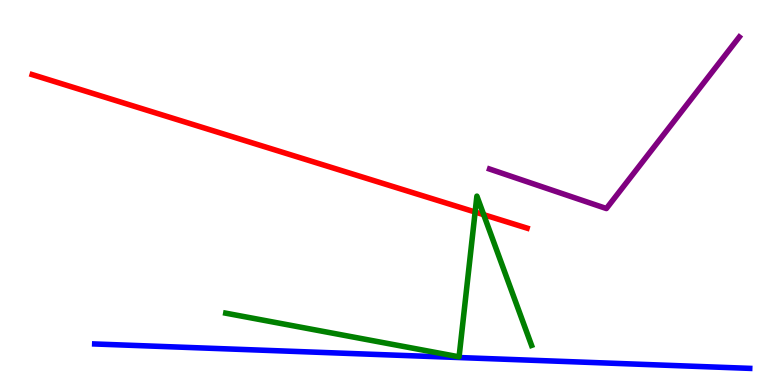[{'lines': ['blue', 'red'], 'intersections': []}, {'lines': ['green', 'red'], 'intersections': [{'x': 6.13, 'y': 4.49}, {'x': 6.24, 'y': 4.42}]}, {'lines': ['purple', 'red'], 'intersections': []}, {'lines': ['blue', 'green'], 'intersections': []}, {'lines': ['blue', 'purple'], 'intersections': []}, {'lines': ['green', 'purple'], 'intersections': []}]